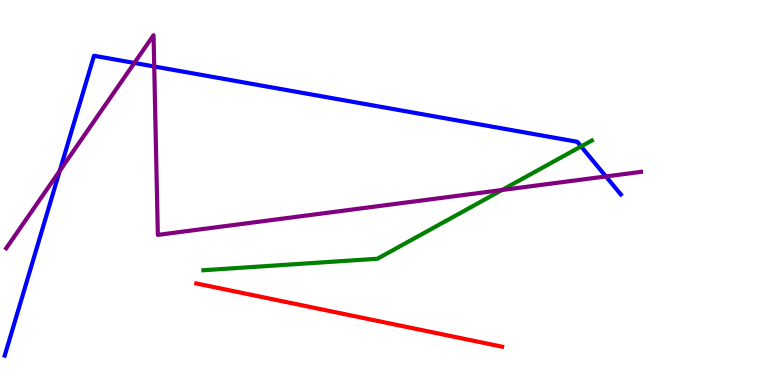[{'lines': ['blue', 'red'], 'intersections': []}, {'lines': ['green', 'red'], 'intersections': []}, {'lines': ['purple', 'red'], 'intersections': []}, {'lines': ['blue', 'green'], 'intersections': [{'x': 7.5, 'y': 6.2}]}, {'lines': ['blue', 'purple'], 'intersections': [{'x': 0.771, 'y': 5.56}, {'x': 1.73, 'y': 8.36}, {'x': 1.99, 'y': 8.27}, {'x': 7.82, 'y': 5.42}]}, {'lines': ['green', 'purple'], 'intersections': [{'x': 6.48, 'y': 5.06}]}]